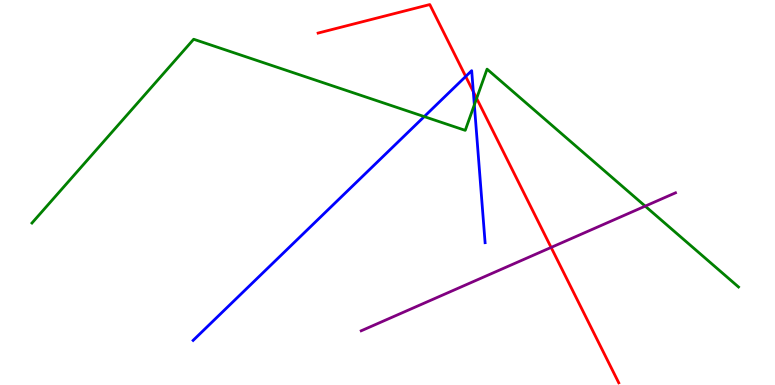[{'lines': ['blue', 'red'], 'intersections': [{'x': 6.01, 'y': 8.01}, {'x': 6.11, 'y': 7.62}]}, {'lines': ['green', 'red'], 'intersections': [{'x': 6.15, 'y': 7.45}]}, {'lines': ['purple', 'red'], 'intersections': [{'x': 7.11, 'y': 3.57}]}, {'lines': ['blue', 'green'], 'intersections': [{'x': 5.47, 'y': 6.97}, {'x': 6.12, 'y': 7.28}]}, {'lines': ['blue', 'purple'], 'intersections': []}, {'lines': ['green', 'purple'], 'intersections': [{'x': 8.33, 'y': 4.65}]}]